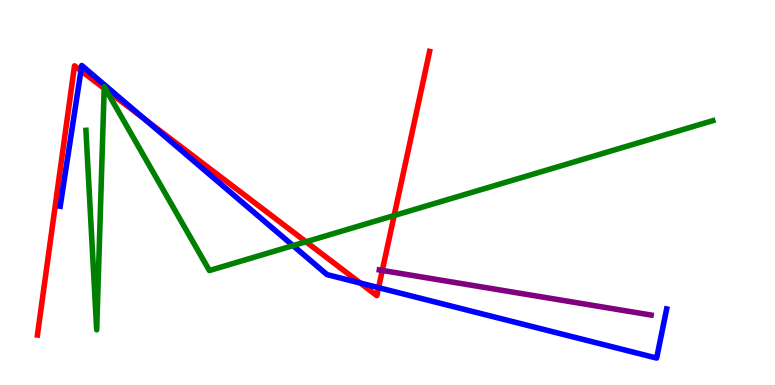[{'lines': ['blue', 'red'], 'intersections': [{'x': 1.04, 'y': 8.16}, {'x': 1.87, 'y': 6.9}, {'x': 4.65, 'y': 2.65}, {'x': 4.88, 'y': 2.53}]}, {'lines': ['green', 'red'], 'intersections': [{'x': 1.34, 'y': 7.7}, {'x': 1.37, 'y': 7.67}, {'x': 3.95, 'y': 3.72}, {'x': 5.09, 'y': 4.4}]}, {'lines': ['purple', 'red'], 'intersections': [{'x': 4.93, 'y': 2.98}]}, {'lines': ['blue', 'green'], 'intersections': [{'x': 3.78, 'y': 3.62}]}, {'lines': ['blue', 'purple'], 'intersections': []}, {'lines': ['green', 'purple'], 'intersections': []}]